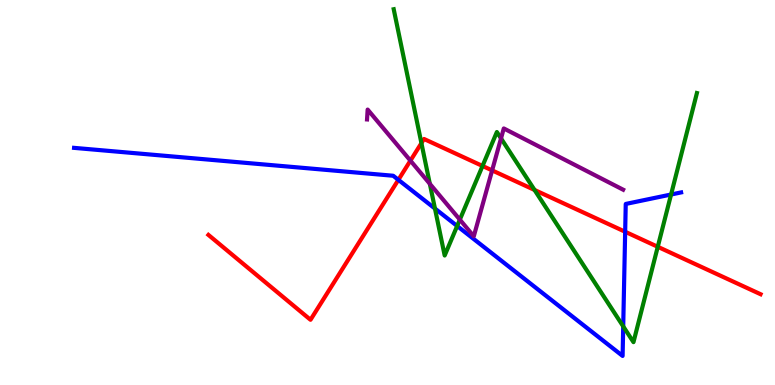[{'lines': ['blue', 'red'], 'intersections': [{'x': 5.14, 'y': 5.33}, {'x': 8.07, 'y': 3.98}]}, {'lines': ['green', 'red'], 'intersections': [{'x': 5.44, 'y': 6.28}, {'x': 6.23, 'y': 5.69}, {'x': 6.9, 'y': 5.07}, {'x': 8.49, 'y': 3.59}]}, {'lines': ['purple', 'red'], 'intersections': [{'x': 5.3, 'y': 5.83}, {'x': 6.35, 'y': 5.57}]}, {'lines': ['blue', 'green'], 'intersections': [{'x': 5.61, 'y': 4.58}, {'x': 5.9, 'y': 4.13}, {'x': 8.04, 'y': 1.52}, {'x': 8.66, 'y': 4.95}]}, {'lines': ['blue', 'purple'], 'intersections': []}, {'lines': ['green', 'purple'], 'intersections': [{'x': 5.55, 'y': 5.23}, {'x': 5.93, 'y': 4.29}, {'x': 6.46, 'y': 6.41}]}]